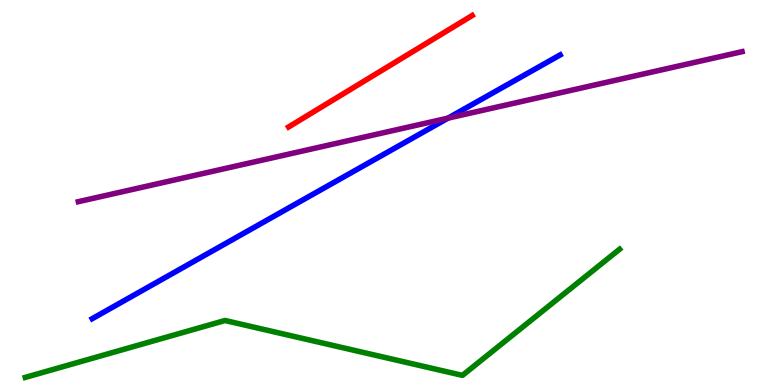[{'lines': ['blue', 'red'], 'intersections': []}, {'lines': ['green', 'red'], 'intersections': []}, {'lines': ['purple', 'red'], 'intersections': []}, {'lines': ['blue', 'green'], 'intersections': []}, {'lines': ['blue', 'purple'], 'intersections': [{'x': 5.78, 'y': 6.93}]}, {'lines': ['green', 'purple'], 'intersections': []}]